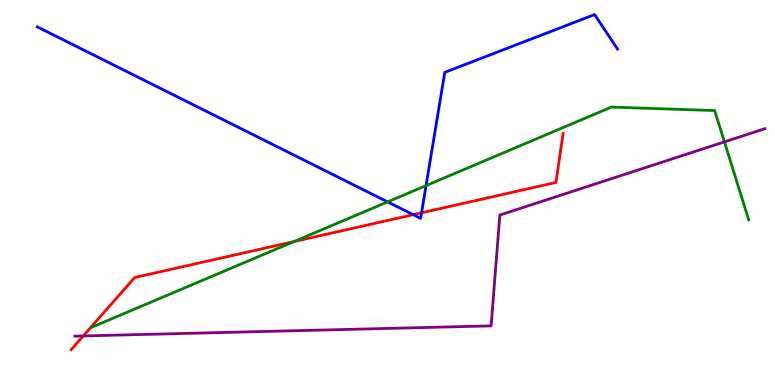[{'lines': ['blue', 'red'], 'intersections': [{'x': 5.33, 'y': 4.42}, {'x': 5.44, 'y': 4.47}]}, {'lines': ['green', 'red'], 'intersections': [{'x': 3.79, 'y': 3.73}]}, {'lines': ['purple', 'red'], 'intersections': [{'x': 1.07, 'y': 1.27}]}, {'lines': ['blue', 'green'], 'intersections': [{'x': 5.0, 'y': 4.76}, {'x': 5.5, 'y': 5.18}]}, {'lines': ['blue', 'purple'], 'intersections': []}, {'lines': ['green', 'purple'], 'intersections': [{'x': 9.35, 'y': 6.32}]}]